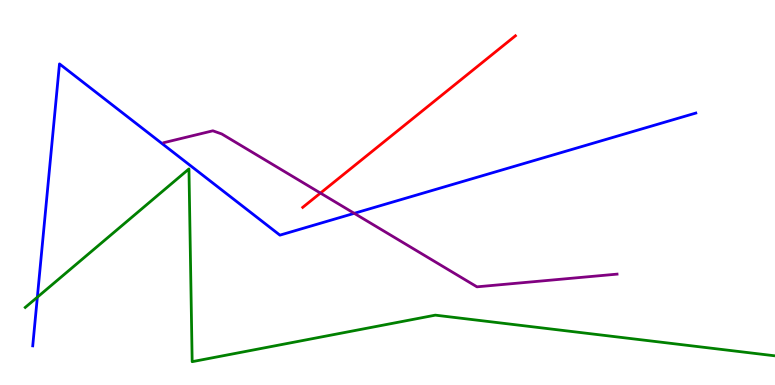[{'lines': ['blue', 'red'], 'intersections': []}, {'lines': ['green', 'red'], 'intersections': []}, {'lines': ['purple', 'red'], 'intersections': [{'x': 4.13, 'y': 4.99}]}, {'lines': ['blue', 'green'], 'intersections': [{'x': 0.482, 'y': 2.28}]}, {'lines': ['blue', 'purple'], 'intersections': [{'x': 4.57, 'y': 4.46}]}, {'lines': ['green', 'purple'], 'intersections': []}]